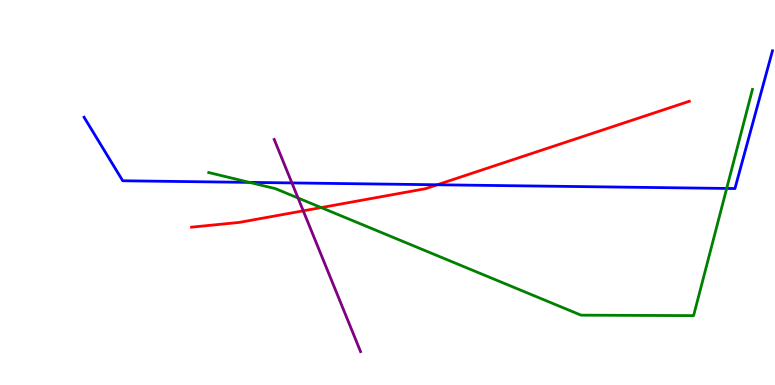[{'lines': ['blue', 'red'], 'intersections': [{'x': 5.64, 'y': 5.2}]}, {'lines': ['green', 'red'], 'intersections': [{'x': 4.14, 'y': 4.61}]}, {'lines': ['purple', 'red'], 'intersections': [{'x': 3.91, 'y': 4.52}]}, {'lines': ['blue', 'green'], 'intersections': [{'x': 3.22, 'y': 5.26}, {'x': 9.38, 'y': 5.11}]}, {'lines': ['blue', 'purple'], 'intersections': [{'x': 3.77, 'y': 5.25}]}, {'lines': ['green', 'purple'], 'intersections': [{'x': 3.85, 'y': 4.86}]}]